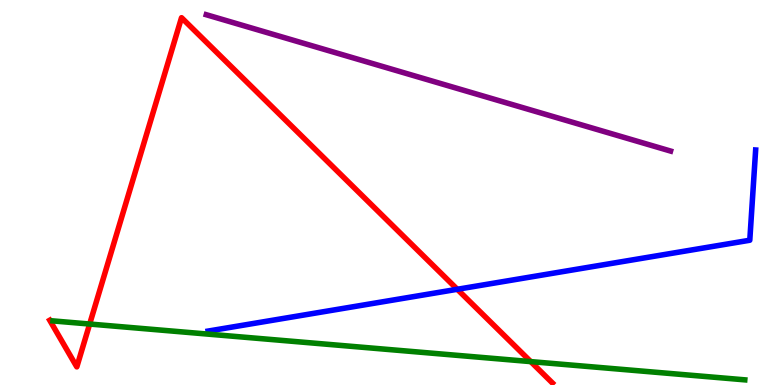[{'lines': ['blue', 'red'], 'intersections': [{'x': 5.9, 'y': 2.49}]}, {'lines': ['green', 'red'], 'intersections': [{'x': 1.16, 'y': 1.58}, {'x': 6.85, 'y': 0.608}]}, {'lines': ['purple', 'red'], 'intersections': []}, {'lines': ['blue', 'green'], 'intersections': []}, {'lines': ['blue', 'purple'], 'intersections': []}, {'lines': ['green', 'purple'], 'intersections': []}]